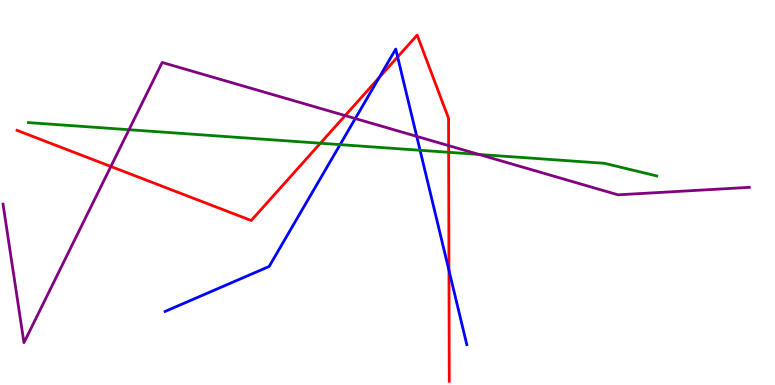[{'lines': ['blue', 'red'], 'intersections': [{'x': 4.89, 'y': 7.98}, {'x': 5.13, 'y': 8.52}, {'x': 5.79, 'y': 2.98}]}, {'lines': ['green', 'red'], 'intersections': [{'x': 4.13, 'y': 6.28}, {'x': 5.79, 'y': 6.04}]}, {'lines': ['purple', 'red'], 'intersections': [{'x': 1.43, 'y': 5.68}, {'x': 4.45, 'y': 7.0}, {'x': 5.79, 'y': 6.22}]}, {'lines': ['blue', 'green'], 'intersections': [{'x': 4.39, 'y': 6.24}, {'x': 5.42, 'y': 6.1}]}, {'lines': ['blue', 'purple'], 'intersections': [{'x': 4.58, 'y': 6.92}, {'x': 5.38, 'y': 6.46}]}, {'lines': ['green', 'purple'], 'intersections': [{'x': 1.66, 'y': 6.63}, {'x': 6.18, 'y': 5.99}]}]